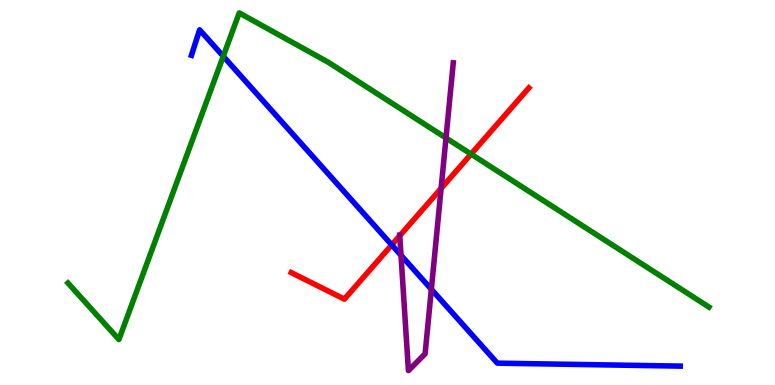[{'lines': ['blue', 'red'], 'intersections': [{'x': 5.05, 'y': 3.64}]}, {'lines': ['green', 'red'], 'intersections': [{'x': 6.08, 'y': 6.0}]}, {'lines': ['purple', 'red'], 'intersections': [{'x': 5.16, 'y': 3.88}, {'x': 5.69, 'y': 5.11}]}, {'lines': ['blue', 'green'], 'intersections': [{'x': 2.88, 'y': 8.54}]}, {'lines': ['blue', 'purple'], 'intersections': [{'x': 5.17, 'y': 3.37}, {'x': 5.57, 'y': 2.49}]}, {'lines': ['green', 'purple'], 'intersections': [{'x': 5.75, 'y': 6.42}]}]